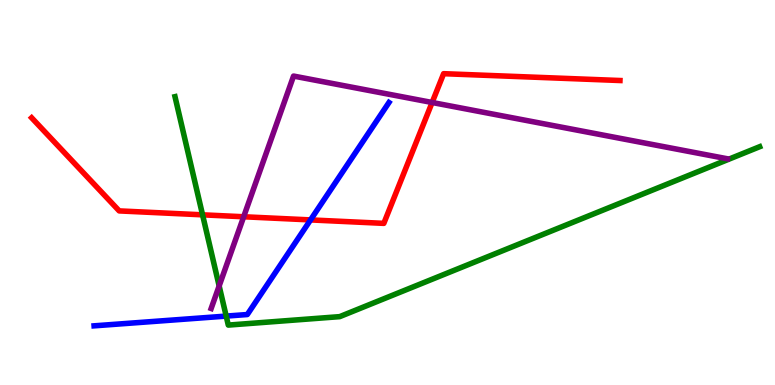[{'lines': ['blue', 'red'], 'intersections': [{'x': 4.01, 'y': 4.29}]}, {'lines': ['green', 'red'], 'intersections': [{'x': 2.61, 'y': 4.42}]}, {'lines': ['purple', 'red'], 'intersections': [{'x': 3.14, 'y': 4.37}, {'x': 5.58, 'y': 7.34}]}, {'lines': ['blue', 'green'], 'intersections': [{'x': 2.92, 'y': 1.79}]}, {'lines': ['blue', 'purple'], 'intersections': []}, {'lines': ['green', 'purple'], 'intersections': [{'x': 2.83, 'y': 2.57}]}]